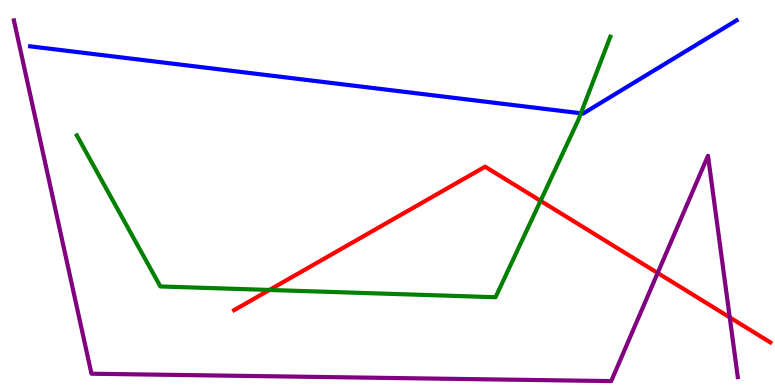[{'lines': ['blue', 'red'], 'intersections': []}, {'lines': ['green', 'red'], 'intersections': [{'x': 3.48, 'y': 2.47}, {'x': 6.97, 'y': 4.78}]}, {'lines': ['purple', 'red'], 'intersections': [{'x': 8.49, 'y': 2.91}, {'x': 9.42, 'y': 1.76}]}, {'lines': ['blue', 'green'], 'intersections': [{'x': 7.5, 'y': 7.06}]}, {'lines': ['blue', 'purple'], 'intersections': []}, {'lines': ['green', 'purple'], 'intersections': []}]